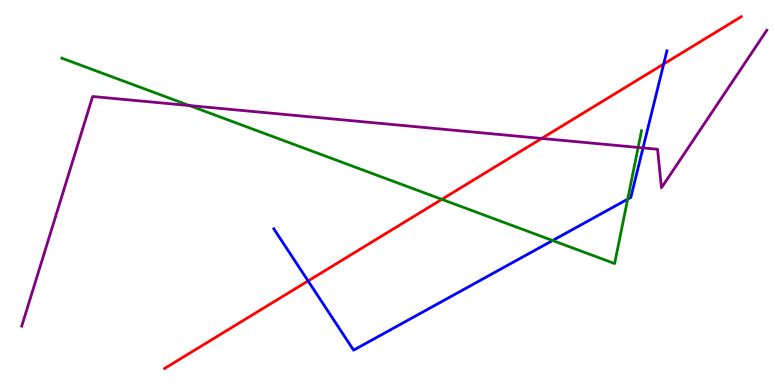[{'lines': ['blue', 'red'], 'intersections': [{'x': 3.98, 'y': 2.7}, {'x': 8.56, 'y': 8.34}]}, {'lines': ['green', 'red'], 'intersections': [{'x': 5.7, 'y': 4.82}]}, {'lines': ['purple', 'red'], 'intersections': [{'x': 6.99, 'y': 6.4}]}, {'lines': ['blue', 'green'], 'intersections': [{'x': 7.13, 'y': 3.75}, {'x': 8.1, 'y': 4.83}]}, {'lines': ['blue', 'purple'], 'intersections': [{'x': 8.3, 'y': 6.16}]}, {'lines': ['green', 'purple'], 'intersections': [{'x': 2.44, 'y': 7.26}, {'x': 8.23, 'y': 6.17}]}]